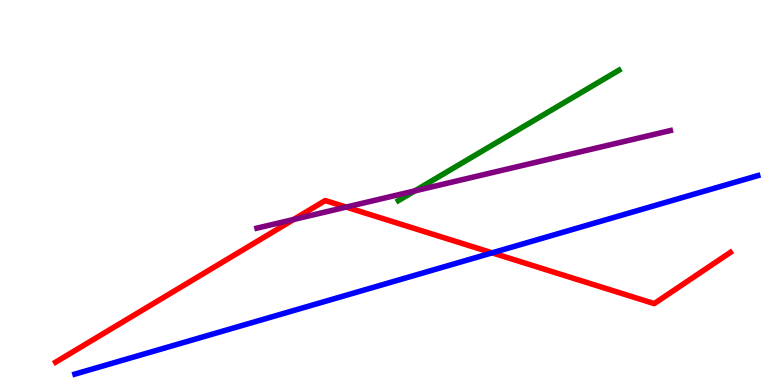[{'lines': ['blue', 'red'], 'intersections': [{'x': 6.35, 'y': 3.43}]}, {'lines': ['green', 'red'], 'intersections': []}, {'lines': ['purple', 'red'], 'intersections': [{'x': 3.79, 'y': 4.3}, {'x': 4.47, 'y': 4.62}]}, {'lines': ['blue', 'green'], 'intersections': []}, {'lines': ['blue', 'purple'], 'intersections': []}, {'lines': ['green', 'purple'], 'intersections': [{'x': 5.35, 'y': 5.04}]}]